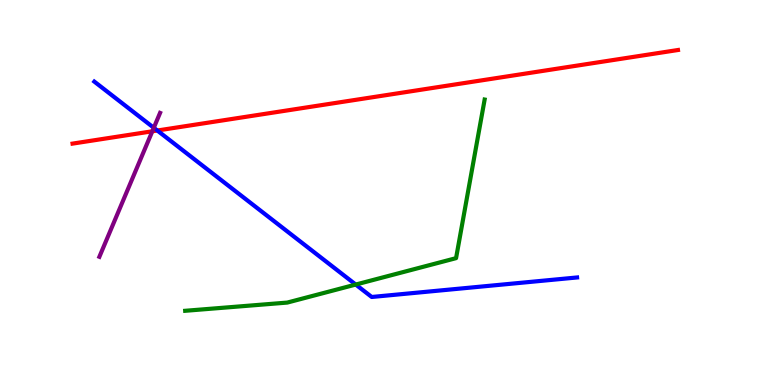[{'lines': ['blue', 'red'], 'intersections': [{'x': 2.03, 'y': 6.61}]}, {'lines': ['green', 'red'], 'intersections': []}, {'lines': ['purple', 'red'], 'intersections': [{'x': 1.97, 'y': 6.59}]}, {'lines': ['blue', 'green'], 'intersections': [{'x': 4.59, 'y': 2.61}]}, {'lines': ['blue', 'purple'], 'intersections': [{'x': 1.98, 'y': 6.68}]}, {'lines': ['green', 'purple'], 'intersections': []}]